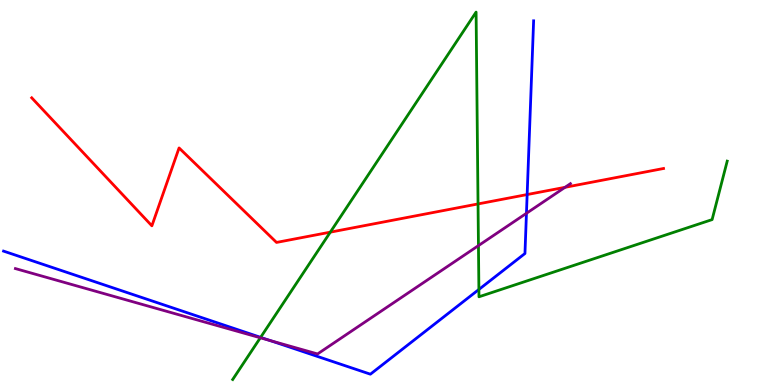[{'lines': ['blue', 'red'], 'intersections': [{'x': 6.8, 'y': 4.95}]}, {'lines': ['green', 'red'], 'intersections': [{'x': 4.26, 'y': 3.97}, {'x': 6.17, 'y': 4.7}]}, {'lines': ['purple', 'red'], 'intersections': [{'x': 7.29, 'y': 5.13}]}, {'lines': ['blue', 'green'], 'intersections': [{'x': 3.36, 'y': 1.24}, {'x': 6.18, 'y': 2.48}]}, {'lines': ['blue', 'purple'], 'intersections': [{'x': 3.49, 'y': 1.15}, {'x': 6.79, 'y': 4.46}]}, {'lines': ['green', 'purple'], 'intersections': [{'x': 3.36, 'y': 1.23}, {'x': 6.17, 'y': 3.62}]}]